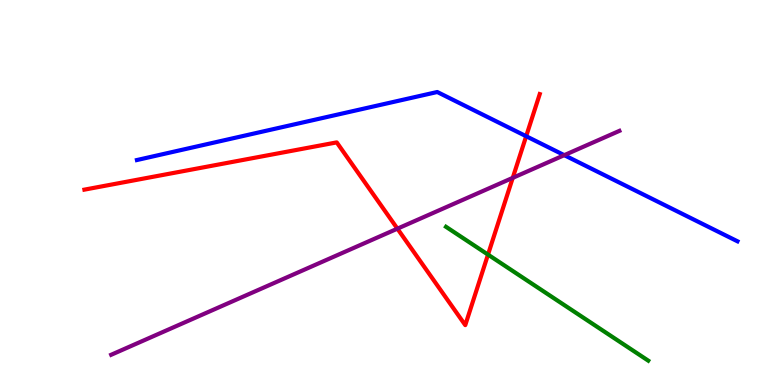[{'lines': ['blue', 'red'], 'intersections': [{'x': 6.79, 'y': 6.46}]}, {'lines': ['green', 'red'], 'intersections': [{'x': 6.3, 'y': 3.39}]}, {'lines': ['purple', 'red'], 'intersections': [{'x': 5.13, 'y': 4.06}, {'x': 6.62, 'y': 5.38}]}, {'lines': ['blue', 'green'], 'intersections': []}, {'lines': ['blue', 'purple'], 'intersections': [{'x': 7.28, 'y': 5.97}]}, {'lines': ['green', 'purple'], 'intersections': []}]